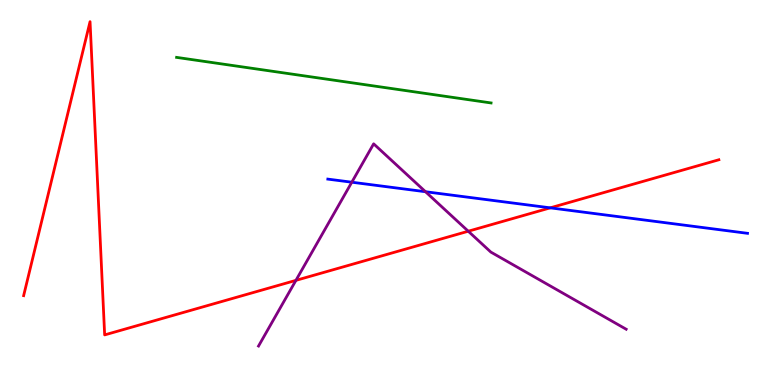[{'lines': ['blue', 'red'], 'intersections': [{'x': 7.1, 'y': 4.6}]}, {'lines': ['green', 'red'], 'intersections': []}, {'lines': ['purple', 'red'], 'intersections': [{'x': 3.82, 'y': 2.72}, {'x': 6.04, 'y': 3.99}]}, {'lines': ['blue', 'green'], 'intersections': []}, {'lines': ['blue', 'purple'], 'intersections': [{'x': 4.54, 'y': 5.27}, {'x': 5.49, 'y': 5.02}]}, {'lines': ['green', 'purple'], 'intersections': []}]